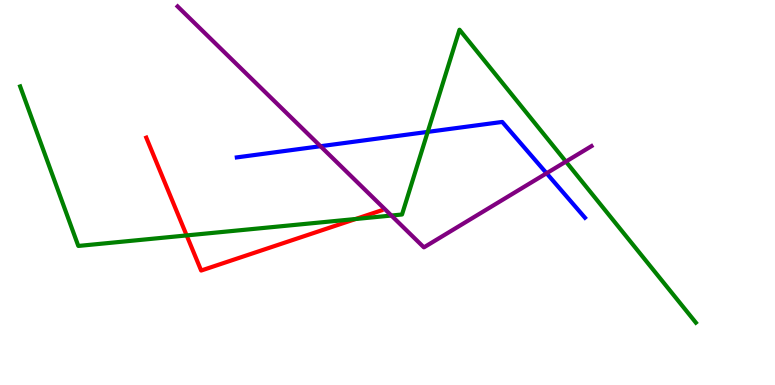[{'lines': ['blue', 'red'], 'intersections': []}, {'lines': ['green', 'red'], 'intersections': [{'x': 2.41, 'y': 3.89}, {'x': 4.59, 'y': 4.31}]}, {'lines': ['purple', 'red'], 'intersections': []}, {'lines': ['blue', 'green'], 'intersections': [{'x': 5.52, 'y': 6.57}]}, {'lines': ['blue', 'purple'], 'intersections': [{'x': 4.14, 'y': 6.2}, {'x': 7.05, 'y': 5.5}]}, {'lines': ['green', 'purple'], 'intersections': [{'x': 5.05, 'y': 4.4}, {'x': 7.3, 'y': 5.8}]}]